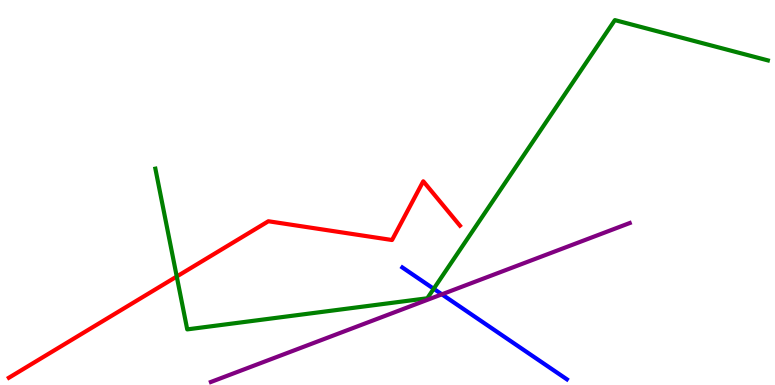[{'lines': ['blue', 'red'], 'intersections': []}, {'lines': ['green', 'red'], 'intersections': [{'x': 2.28, 'y': 2.82}]}, {'lines': ['purple', 'red'], 'intersections': []}, {'lines': ['blue', 'green'], 'intersections': [{'x': 5.6, 'y': 2.5}]}, {'lines': ['blue', 'purple'], 'intersections': [{'x': 5.7, 'y': 2.36}]}, {'lines': ['green', 'purple'], 'intersections': []}]